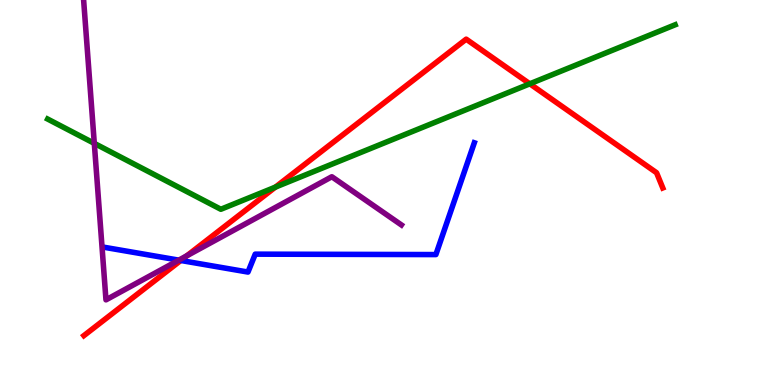[{'lines': ['blue', 'red'], 'intersections': [{'x': 2.33, 'y': 3.23}]}, {'lines': ['green', 'red'], 'intersections': [{'x': 3.55, 'y': 5.14}, {'x': 6.84, 'y': 7.82}]}, {'lines': ['purple', 'red'], 'intersections': [{'x': 2.41, 'y': 3.36}]}, {'lines': ['blue', 'green'], 'intersections': []}, {'lines': ['blue', 'purple'], 'intersections': [{'x': 2.31, 'y': 3.24}]}, {'lines': ['green', 'purple'], 'intersections': [{'x': 1.22, 'y': 6.28}]}]